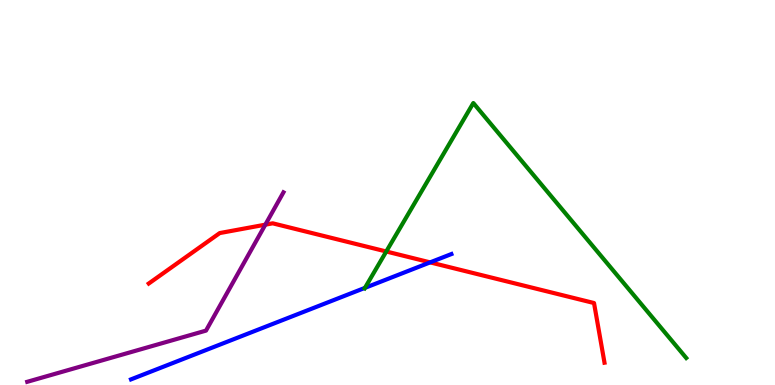[{'lines': ['blue', 'red'], 'intersections': [{'x': 5.55, 'y': 3.19}]}, {'lines': ['green', 'red'], 'intersections': [{'x': 4.98, 'y': 3.47}]}, {'lines': ['purple', 'red'], 'intersections': [{'x': 3.42, 'y': 4.16}]}, {'lines': ['blue', 'green'], 'intersections': [{'x': 4.71, 'y': 2.52}]}, {'lines': ['blue', 'purple'], 'intersections': []}, {'lines': ['green', 'purple'], 'intersections': []}]